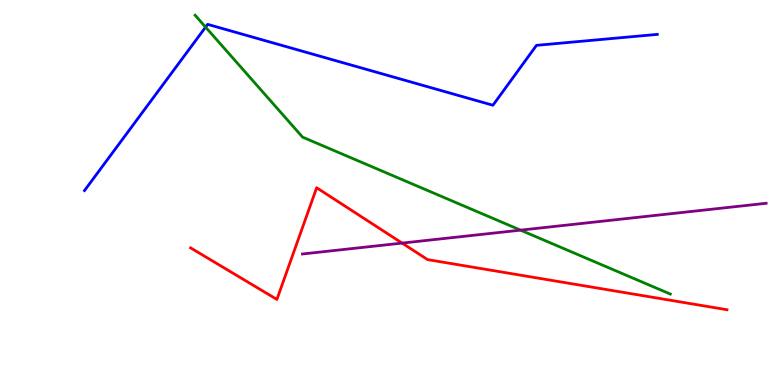[{'lines': ['blue', 'red'], 'intersections': []}, {'lines': ['green', 'red'], 'intersections': []}, {'lines': ['purple', 'red'], 'intersections': [{'x': 5.19, 'y': 3.69}]}, {'lines': ['blue', 'green'], 'intersections': [{'x': 2.65, 'y': 9.3}]}, {'lines': ['blue', 'purple'], 'intersections': []}, {'lines': ['green', 'purple'], 'intersections': [{'x': 6.72, 'y': 4.02}]}]